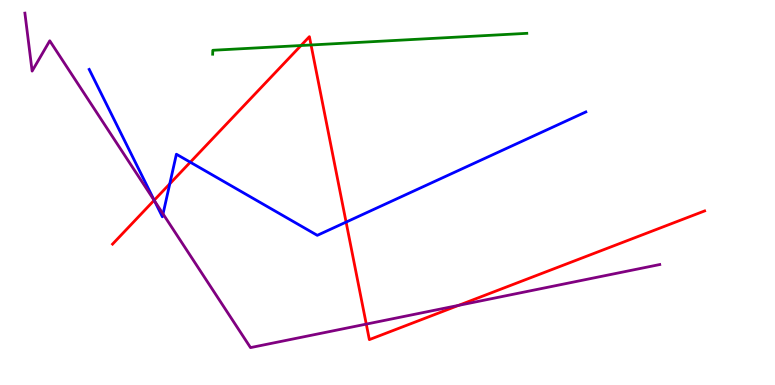[{'lines': ['blue', 'red'], 'intersections': [{'x': 1.99, 'y': 4.8}, {'x': 2.19, 'y': 5.23}, {'x': 2.46, 'y': 5.79}, {'x': 4.47, 'y': 4.23}]}, {'lines': ['green', 'red'], 'intersections': [{'x': 3.88, 'y': 8.82}, {'x': 4.01, 'y': 8.83}]}, {'lines': ['purple', 'red'], 'intersections': [{'x': 1.99, 'y': 4.8}, {'x': 4.73, 'y': 1.58}, {'x': 5.92, 'y': 2.07}]}, {'lines': ['blue', 'green'], 'intersections': []}, {'lines': ['blue', 'purple'], 'intersections': [{'x': 1.99, 'y': 4.78}, {'x': 2.1, 'y': 4.44}]}, {'lines': ['green', 'purple'], 'intersections': []}]